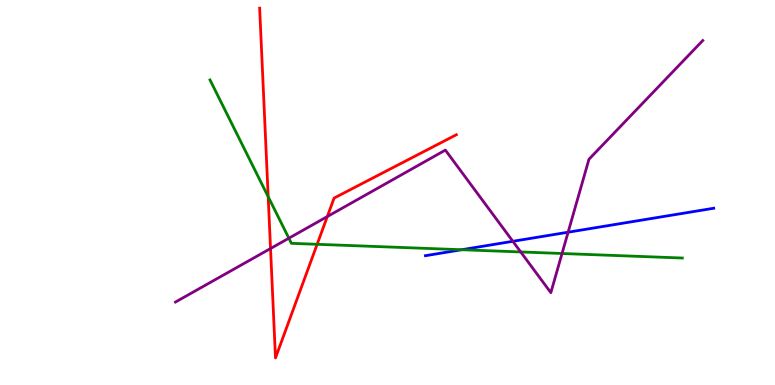[{'lines': ['blue', 'red'], 'intersections': []}, {'lines': ['green', 'red'], 'intersections': [{'x': 3.46, 'y': 4.89}, {'x': 4.09, 'y': 3.65}]}, {'lines': ['purple', 'red'], 'intersections': [{'x': 3.49, 'y': 3.54}, {'x': 4.22, 'y': 4.37}]}, {'lines': ['blue', 'green'], 'intersections': [{'x': 5.96, 'y': 3.51}]}, {'lines': ['blue', 'purple'], 'intersections': [{'x': 6.62, 'y': 3.73}, {'x': 7.33, 'y': 3.97}]}, {'lines': ['green', 'purple'], 'intersections': [{'x': 3.73, 'y': 3.81}, {'x': 6.72, 'y': 3.46}, {'x': 7.25, 'y': 3.42}]}]